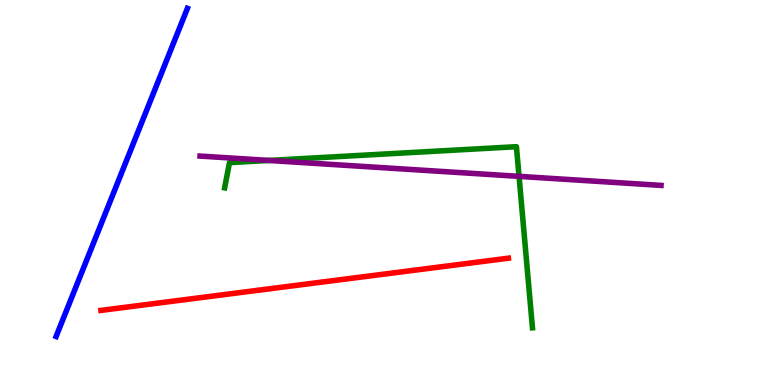[{'lines': ['blue', 'red'], 'intersections': []}, {'lines': ['green', 'red'], 'intersections': []}, {'lines': ['purple', 'red'], 'intersections': []}, {'lines': ['blue', 'green'], 'intersections': []}, {'lines': ['blue', 'purple'], 'intersections': []}, {'lines': ['green', 'purple'], 'intersections': [{'x': 3.47, 'y': 5.83}, {'x': 6.7, 'y': 5.42}]}]